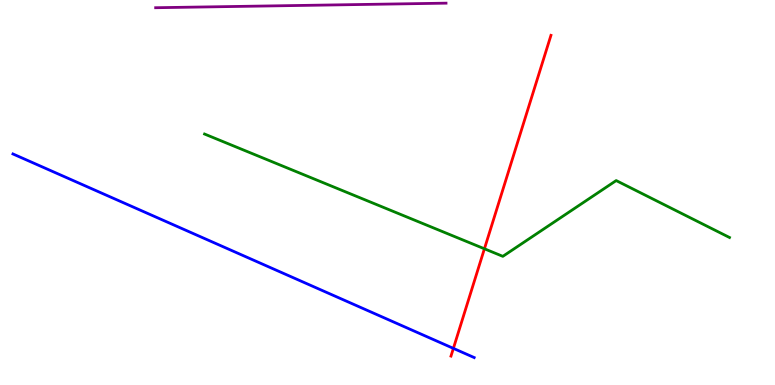[{'lines': ['blue', 'red'], 'intersections': [{'x': 5.85, 'y': 0.951}]}, {'lines': ['green', 'red'], 'intersections': [{'x': 6.25, 'y': 3.54}]}, {'lines': ['purple', 'red'], 'intersections': []}, {'lines': ['blue', 'green'], 'intersections': []}, {'lines': ['blue', 'purple'], 'intersections': []}, {'lines': ['green', 'purple'], 'intersections': []}]